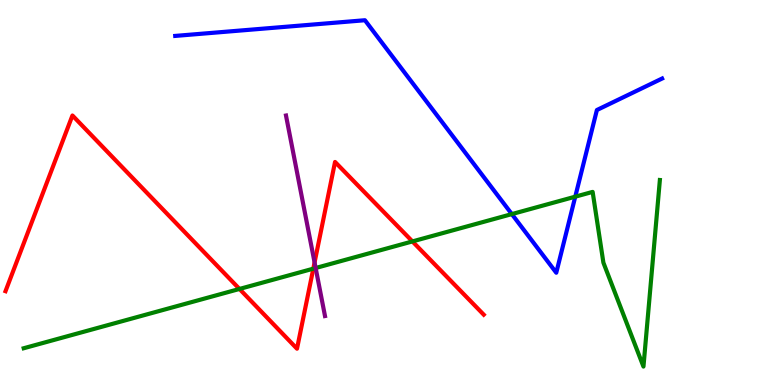[{'lines': ['blue', 'red'], 'intersections': []}, {'lines': ['green', 'red'], 'intersections': [{'x': 3.09, 'y': 2.49}, {'x': 4.04, 'y': 3.02}, {'x': 5.32, 'y': 3.73}]}, {'lines': ['purple', 'red'], 'intersections': [{'x': 4.06, 'y': 3.18}]}, {'lines': ['blue', 'green'], 'intersections': [{'x': 6.6, 'y': 4.44}, {'x': 7.42, 'y': 4.89}]}, {'lines': ['blue', 'purple'], 'intersections': []}, {'lines': ['green', 'purple'], 'intersections': [{'x': 4.07, 'y': 3.04}]}]